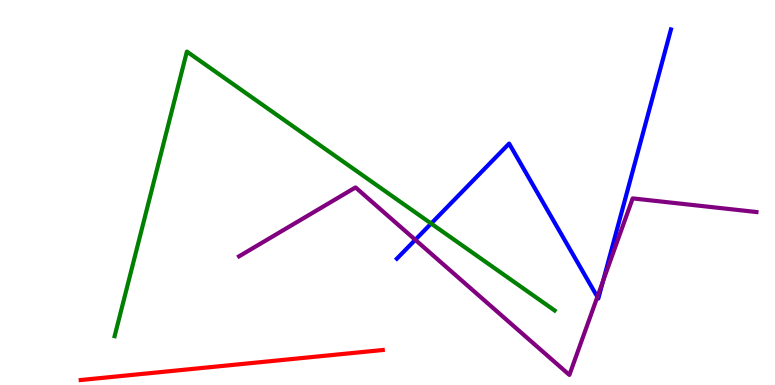[{'lines': ['blue', 'red'], 'intersections': []}, {'lines': ['green', 'red'], 'intersections': []}, {'lines': ['purple', 'red'], 'intersections': []}, {'lines': ['blue', 'green'], 'intersections': [{'x': 5.56, 'y': 4.19}]}, {'lines': ['blue', 'purple'], 'intersections': [{'x': 5.36, 'y': 3.77}, {'x': 7.71, 'y': 2.29}, {'x': 7.78, 'y': 2.7}]}, {'lines': ['green', 'purple'], 'intersections': []}]